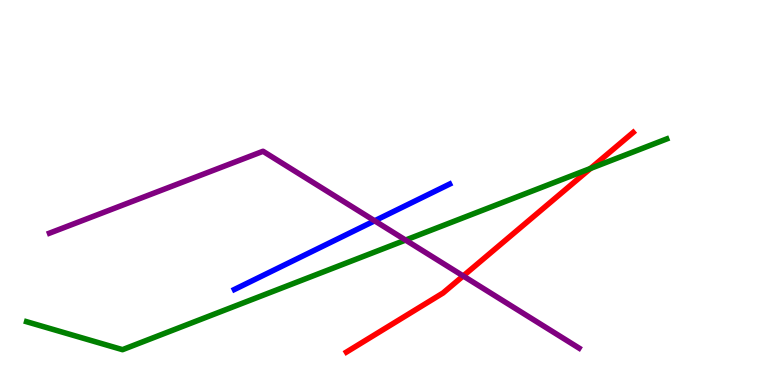[{'lines': ['blue', 'red'], 'intersections': []}, {'lines': ['green', 'red'], 'intersections': [{'x': 7.62, 'y': 5.62}]}, {'lines': ['purple', 'red'], 'intersections': [{'x': 5.98, 'y': 2.83}]}, {'lines': ['blue', 'green'], 'intersections': []}, {'lines': ['blue', 'purple'], 'intersections': [{'x': 4.83, 'y': 4.26}]}, {'lines': ['green', 'purple'], 'intersections': [{'x': 5.23, 'y': 3.76}]}]